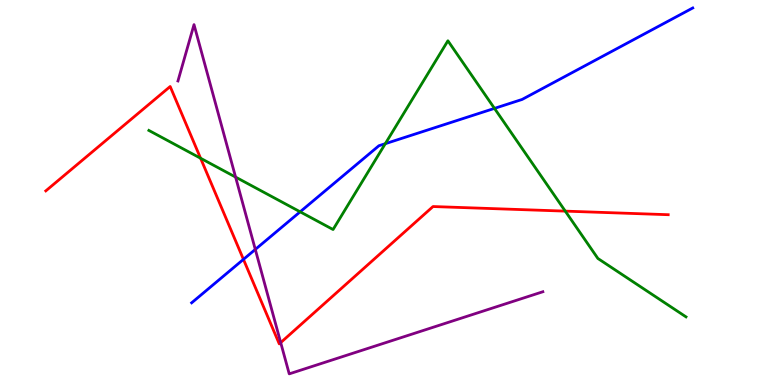[{'lines': ['blue', 'red'], 'intersections': [{'x': 3.14, 'y': 3.26}]}, {'lines': ['green', 'red'], 'intersections': [{'x': 2.59, 'y': 5.89}, {'x': 7.29, 'y': 4.52}]}, {'lines': ['purple', 'red'], 'intersections': [{'x': 3.62, 'y': 1.1}]}, {'lines': ['blue', 'green'], 'intersections': [{'x': 3.87, 'y': 4.5}, {'x': 4.97, 'y': 6.27}, {'x': 6.38, 'y': 7.18}]}, {'lines': ['blue', 'purple'], 'intersections': [{'x': 3.29, 'y': 3.52}]}, {'lines': ['green', 'purple'], 'intersections': [{'x': 3.04, 'y': 5.4}]}]